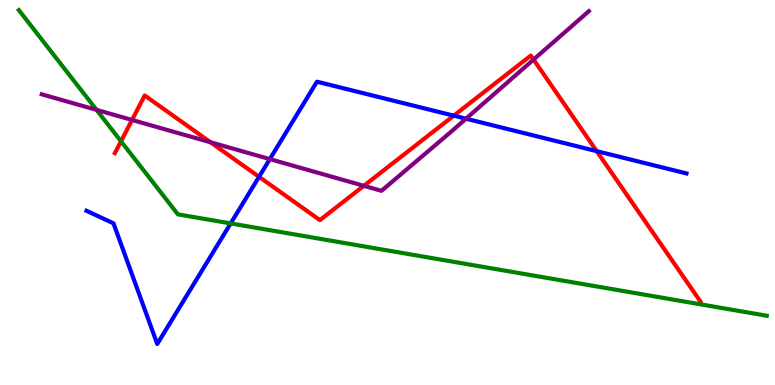[{'lines': ['blue', 'red'], 'intersections': [{'x': 3.34, 'y': 5.41}, {'x': 5.86, 'y': 7.0}, {'x': 7.7, 'y': 6.07}]}, {'lines': ['green', 'red'], 'intersections': [{'x': 1.56, 'y': 6.33}]}, {'lines': ['purple', 'red'], 'intersections': [{'x': 1.7, 'y': 6.88}, {'x': 2.72, 'y': 6.31}, {'x': 4.69, 'y': 5.17}, {'x': 6.88, 'y': 8.45}]}, {'lines': ['blue', 'green'], 'intersections': [{'x': 2.98, 'y': 4.2}]}, {'lines': ['blue', 'purple'], 'intersections': [{'x': 3.48, 'y': 5.87}, {'x': 6.01, 'y': 6.92}]}, {'lines': ['green', 'purple'], 'intersections': [{'x': 1.25, 'y': 7.15}]}]